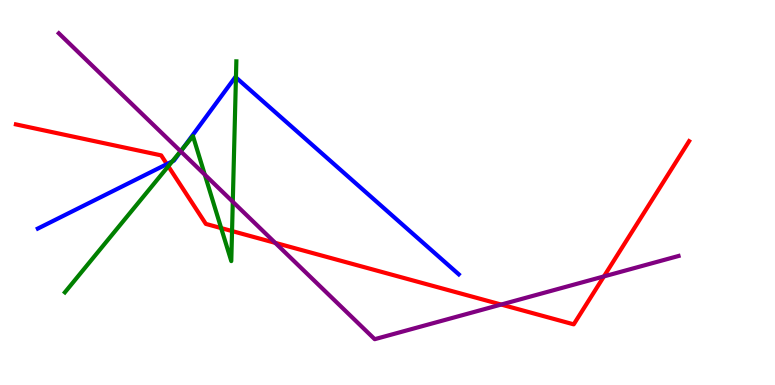[{'lines': ['blue', 'red'], 'intersections': [{'x': 2.15, 'y': 5.74}]}, {'lines': ['green', 'red'], 'intersections': [{'x': 2.17, 'y': 5.68}, {'x': 2.85, 'y': 4.08}, {'x': 2.99, 'y': 4.0}]}, {'lines': ['purple', 'red'], 'intersections': [{'x': 3.55, 'y': 3.69}, {'x': 6.47, 'y': 2.09}, {'x': 7.79, 'y': 2.82}]}, {'lines': ['blue', 'green'], 'intersections': [{'x': 2.22, 'y': 5.81}, {'x': 2.36, 'y': 6.14}, {'x': 3.04, 'y': 7.99}]}, {'lines': ['blue', 'purple'], 'intersections': [{'x': 2.33, 'y': 6.07}]}, {'lines': ['green', 'purple'], 'intersections': [{'x': 2.33, 'y': 6.07}, {'x': 2.64, 'y': 5.46}, {'x': 3.0, 'y': 4.76}]}]